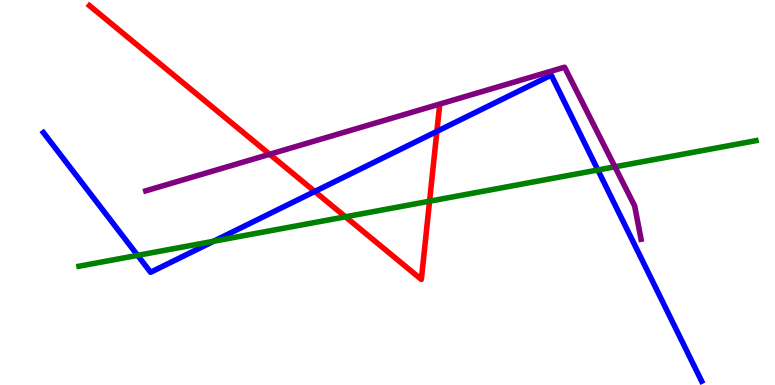[{'lines': ['blue', 'red'], 'intersections': [{'x': 4.06, 'y': 5.03}, {'x': 5.64, 'y': 6.59}]}, {'lines': ['green', 'red'], 'intersections': [{'x': 4.46, 'y': 4.37}, {'x': 5.54, 'y': 4.77}]}, {'lines': ['purple', 'red'], 'intersections': [{'x': 3.48, 'y': 5.99}]}, {'lines': ['blue', 'green'], 'intersections': [{'x': 1.78, 'y': 3.37}, {'x': 2.76, 'y': 3.73}, {'x': 7.71, 'y': 5.58}]}, {'lines': ['blue', 'purple'], 'intersections': []}, {'lines': ['green', 'purple'], 'intersections': [{'x': 7.93, 'y': 5.67}]}]